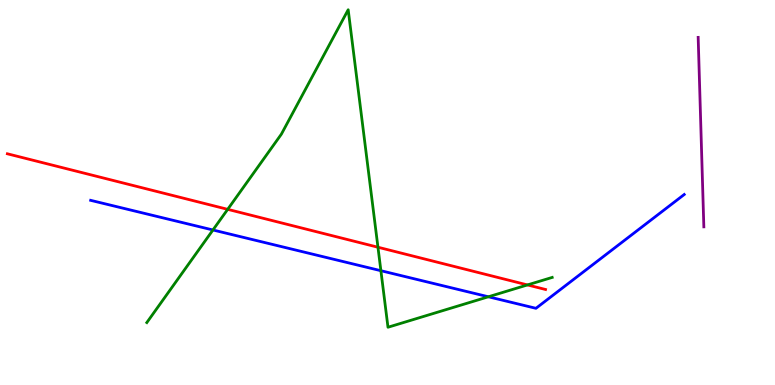[{'lines': ['blue', 'red'], 'intersections': []}, {'lines': ['green', 'red'], 'intersections': [{'x': 2.94, 'y': 4.56}, {'x': 4.88, 'y': 3.58}, {'x': 6.81, 'y': 2.6}]}, {'lines': ['purple', 'red'], 'intersections': []}, {'lines': ['blue', 'green'], 'intersections': [{'x': 2.75, 'y': 4.03}, {'x': 4.91, 'y': 2.97}, {'x': 6.3, 'y': 2.29}]}, {'lines': ['blue', 'purple'], 'intersections': []}, {'lines': ['green', 'purple'], 'intersections': []}]